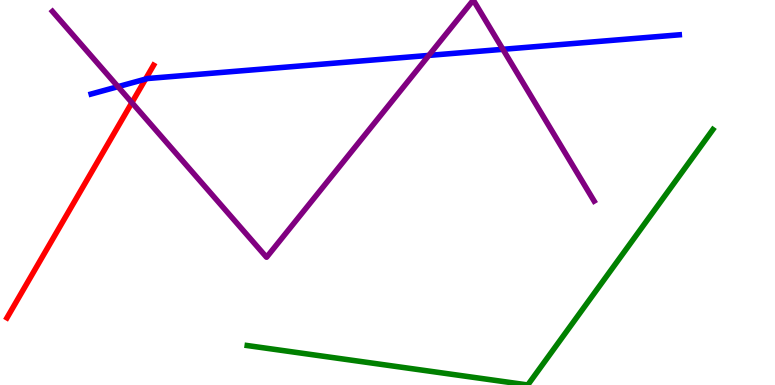[{'lines': ['blue', 'red'], 'intersections': [{'x': 1.88, 'y': 7.95}]}, {'lines': ['green', 'red'], 'intersections': []}, {'lines': ['purple', 'red'], 'intersections': [{'x': 1.7, 'y': 7.33}]}, {'lines': ['blue', 'green'], 'intersections': []}, {'lines': ['blue', 'purple'], 'intersections': [{'x': 1.52, 'y': 7.75}, {'x': 5.53, 'y': 8.56}, {'x': 6.49, 'y': 8.72}]}, {'lines': ['green', 'purple'], 'intersections': []}]